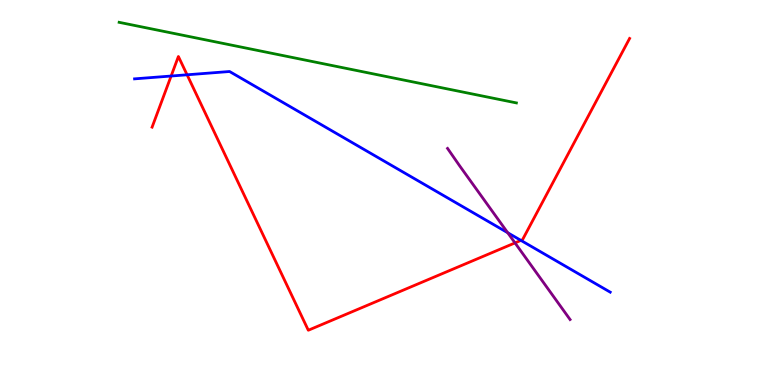[{'lines': ['blue', 'red'], 'intersections': [{'x': 2.21, 'y': 8.03}, {'x': 2.41, 'y': 8.06}, {'x': 6.72, 'y': 3.76}]}, {'lines': ['green', 'red'], 'intersections': []}, {'lines': ['purple', 'red'], 'intersections': [{'x': 6.65, 'y': 3.69}]}, {'lines': ['blue', 'green'], 'intersections': []}, {'lines': ['blue', 'purple'], 'intersections': [{'x': 6.55, 'y': 3.95}]}, {'lines': ['green', 'purple'], 'intersections': []}]